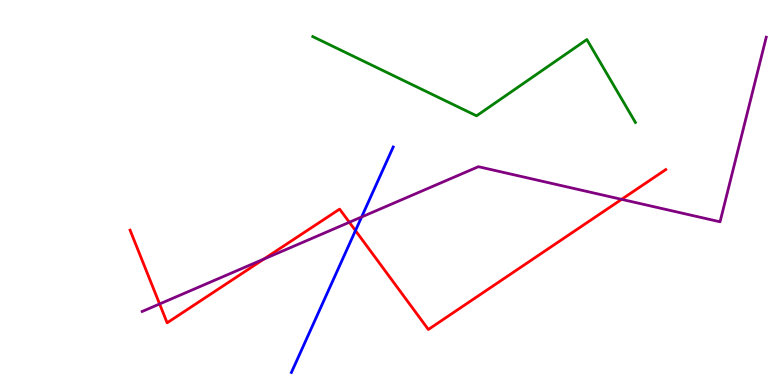[{'lines': ['blue', 'red'], 'intersections': [{'x': 4.59, 'y': 4.01}]}, {'lines': ['green', 'red'], 'intersections': []}, {'lines': ['purple', 'red'], 'intersections': [{'x': 2.06, 'y': 2.1}, {'x': 3.4, 'y': 3.27}, {'x': 4.51, 'y': 4.23}, {'x': 8.02, 'y': 4.82}]}, {'lines': ['blue', 'green'], 'intersections': []}, {'lines': ['blue', 'purple'], 'intersections': [{'x': 4.67, 'y': 4.36}]}, {'lines': ['green', 'purple'], 'intersections': []}]